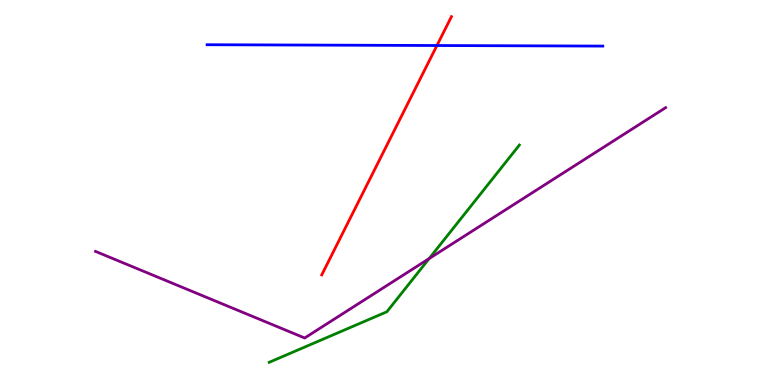[{'lines': ['blue', 'red'], 'intersections': [{'x': 5.64, 'y': 8.82}]}, {'lines': ['green', 'red'], 'intersections': []}, {'lines': ['purple', 'red'], 'intersections': []}, {'lines': ['blue', 'green'], 'intersections': []}, {'lines': ['blue', 'purple'], 'intersections': []}, {'lines': ['green', 'purple'], 'intersections': [{'x': 5.54, 'y': 3.28}]}]